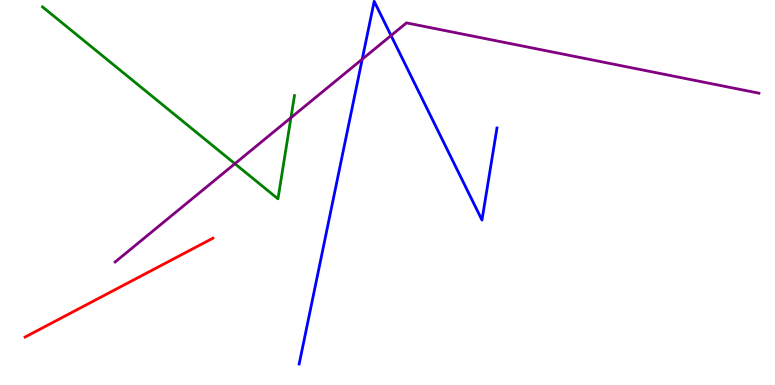[{'lines': ['blue', 'red'], 'intersections': []}, {'lines': ['green', 'red'], 'intersections': []}, {'lines': ['purple', 'red'], 'intersections': []}, {'lines': ['blue', 'green'], 'intersections': []}, {'lines': ['blue', 'purple'], 'intersections': [{'x': 4.67, 'y': 8.46}, {'x': 5.05, 'y': 9.08}]}, {'lines': ['green', 'purple'], 'intersections': [{'x': 3.03, 'y': 5.75}, {'x': 3.75, 'y': 6.94}]}]